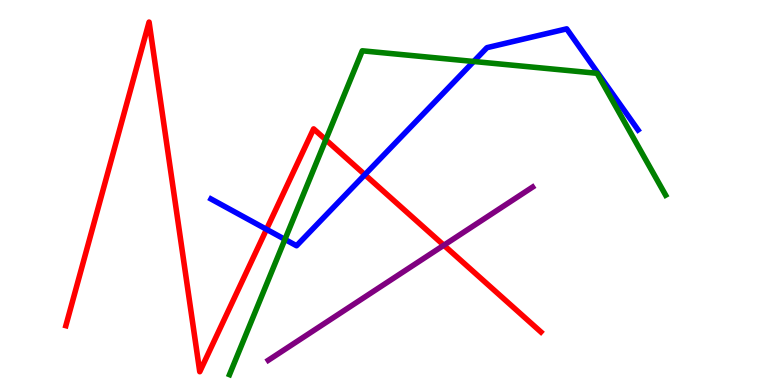[{'lines': ['blue', 'red'], 'intersections': [{'x': 3.44, 'y': 4.04}, {'x': 4.71, 'y': 5.46}]}, {'lines': ['green', 'red'], 'intersections': [{'x': 4.2, 'y': 6.37}]}, {'lines': ['purple', 'red'], 'intersections': [{'x': 5.73, 'y': 3.63}]}, {'lines': ['blue', 'green'], 'intersections': [{'x': 3.68, 'y': 3.78}, {'x': 6.11, 'y': 8.4}]}, {'lines': ['blue', 'purple'], 'intersections': []}, {'lines': ['green', 'purple'], 'intersections': []}]